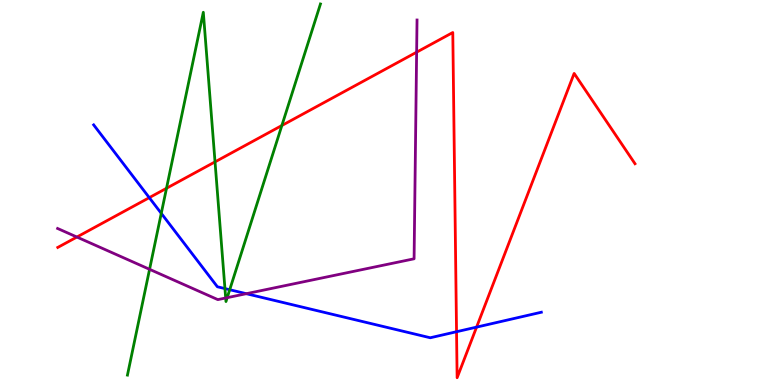[{'lines': ['blue', 'red'], 'intersections': [{'x': 1.93, 'y': 4.87}, {'x': 5.89, 'y': 1.38}, {'x': 6.15, 'y': 1.5}]}, {'lines': ['green', 'red'], 'intersections': [{'x': 2.15, 'y': 5.11}, {'x': 2.77, 'y': 5.8}, {'x': 3.64, 'y': 6.74}]}, {'lines': ['purple', 'red'], 'intersections': [{'x': 0.992, 'y': 3.84}, {'x': 5.38, 'y': 8.64}]}, {'lines': ['blue', 'green'], 'intersections': [{'x': 2.08, 'y': 4.46}, {'x': 2.9, 'y': 2.5}, {'x': 2.96, 'y': 2.47}]}, {'lines': ['blue', 'purple'], 'intersections': [{'x': 3.18, 'y': 2.37}]}, {'lines': ['green', 'purple'], 'intersections': [{'x': 1.93, 'y': 3.0}, {'x': 2.91, 'y': 2.26}, {'x': 2.93, 'y': 2.27}]}]